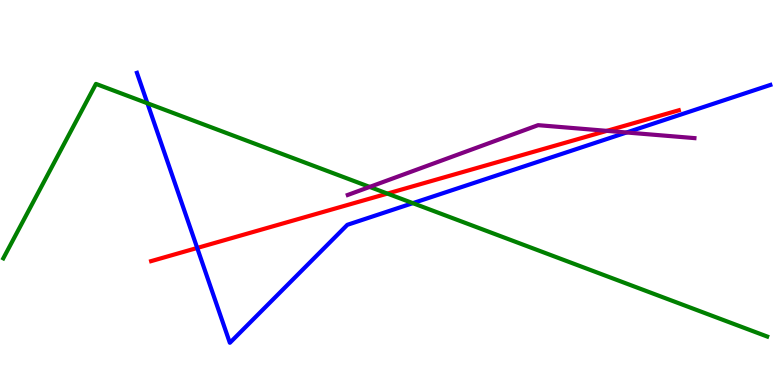[{'lines': ['blue', 'red'], 'intersections': [{'x': 2.54, 'y': 3.56}]}, {'lines': ['green', 'red'], 'intersections': [{'x': 5.0, 'y': 4.97}]}, {'lines': ['purple', 'red'], 'intersections': [{'x': 7.83, 'y': 6.6}]}, {'lines': ['blue', 'green'], 'intersections': [{'x': 1.9, 'y': 7.32}, {'x': 5.33, 'y': 4.72}]}, {'lines': ['blue', 'purple'], 'intersections': [{'x': 8.08, 'y': 6.56}]}, {'lines': ['green', 'purple'], 'intersections': [{'x': 4.77, 'y': 5.15}]}]